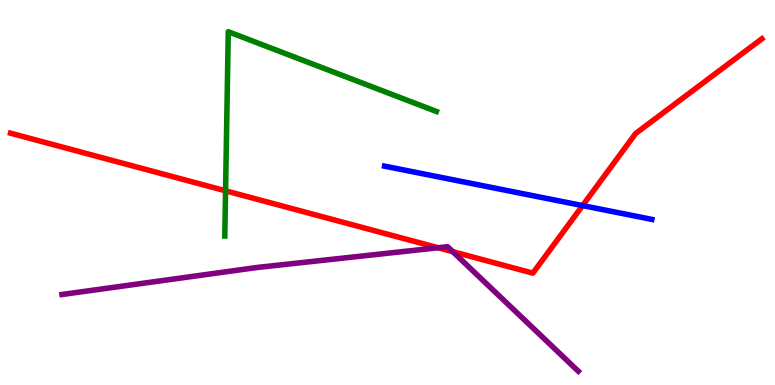[{'lines': ['blue', 'red'], 'intersections': [{'x': 7.52, 'y': 4.66}]}, {'lines': ['green', 'red'], 'intersections': [{'x': 2.91, 'y': 5.04}]}, {'lines': ['purple', 'red'], 'intersections': [{'x': 5.65, 'y': 3.57}, {'x': 5.84, 'y': 3.46}]}, {'lines': ['blue', 'green'], 'intersections': []}, {'lines': ['blue', 'purple'], 'intersections': []}, {'lines': ['green', 'purple'], 'intersections': []}]